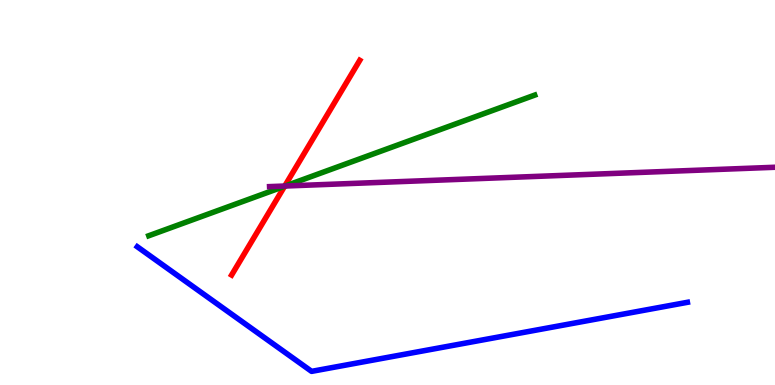[{'lines': ['blue', 'red'], 'intersections': []}, {'lines': ['green', 'red'], 'intersections': [{'x': 3.67, 'y': 5.16}]}, {'lines': ['purple', 'red'], 'intersections': [{'x': 3.67, 'y': 5.17}]}, {'lines': ['blue', 'green'], 'intersections': []}, {'lines': ['blue', 'purple'], 'intersections': []}, {'lines': ['green', 'purple'], 'intersections': [{'x': 3.68, 'y': 5.17}]}]